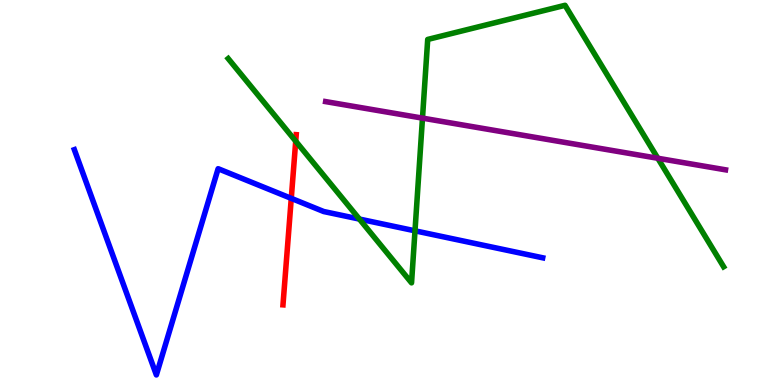[{'lines': ['blue', 'red'], 'intersections': [{'x': 3.76, 'y': 4.85}]}, {'lines': ['green', 'red'], 'intersections': [{'x': 3.82, 'y': 6.33}]}, {'lines': ['purple', 'red'], 'intersections': []}, {'lines': ['blue', 'green'], 'intersections': [{'x': 4.64, 'y': 4.31}, {'x': 5.35, 'y': 4.0}]}, {'lines': ['blue', 'purple'], 'intersections': []}, {'lines': ['green', 'purple'], 'intersections': [{'x': 5.45, 'y': 6.93}, {'x': 8.49, 'y': 5.89}]}]